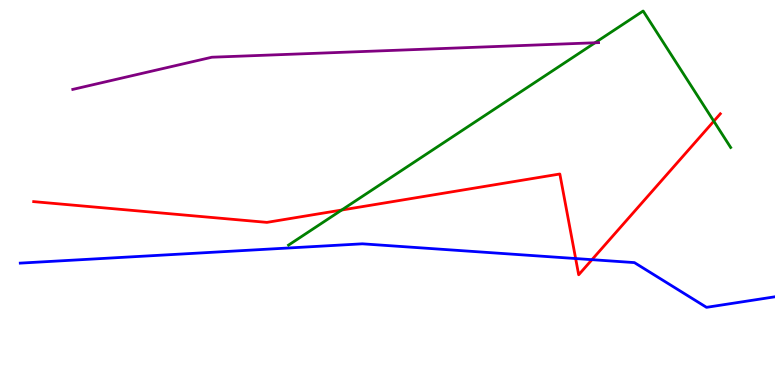[{'lines': ['blue', 'red'], 'intersections': [{'x': 7.43, 'y': 3.28}, {'x': 7.64, 'y': 3.26}]}, {'lines': ['green', 'red'], 'intersections': [{'x': 4.41, 'y': 4.54}, {'x': 9.21, 'y': 6.85}]}, {'lines': ['purple', 'red'], 'intersections': []}, {'lines': ['blue', 'green'], 'intersections': []}, {'lines': ['blue', 'purple'], 'intersections': []}, {'lines': ['green', 'purple'], 'intersections': [{'x': 7.68, 'y': 8.89}]}]